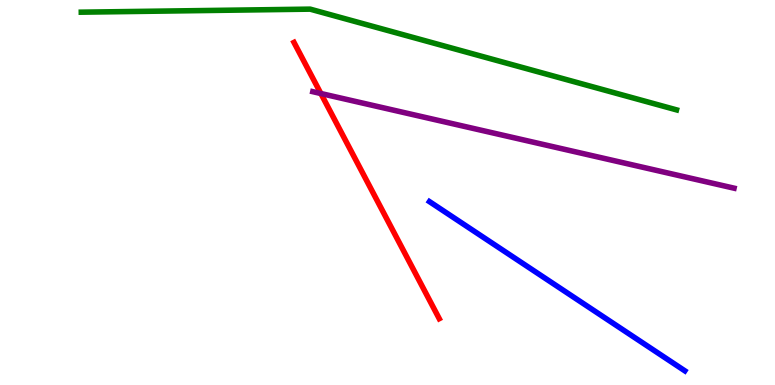[{'lines': ['blue', 'red'], 'intersections': []}, {'lines': ['green', 'red'], 'intersections': []}, {'lines': ['purple', 'red'], 'intersections': [{'x': 4.14, 'y': 7.57}]}, {'lines': ['blue', 'green'], 'intersections': []}, {'lines': ['blue', 'purple'], 'intersections': []}, {'lines': ['green', 'purple'], 'intersections': []}]